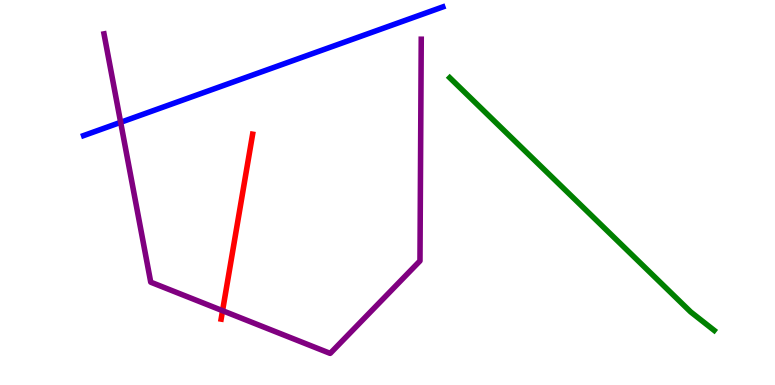[{'lines': ['blue', 'red'], 'intersections': []}, {'lines': ['green', 'red'], 'intersections': []}, {'lines': ['purple', 'red'], 'intersections': [{'x': 2.87, 'y': 1.93}]}, {'lines': ['blue', 'green'], 'intersections': []}, {'lines': ['blue', 'purple'], 'intersections': [{'x': 1.56, 'y': 6.82}]}, {'lines': ['green', 'purple'], 'intersections': []}]